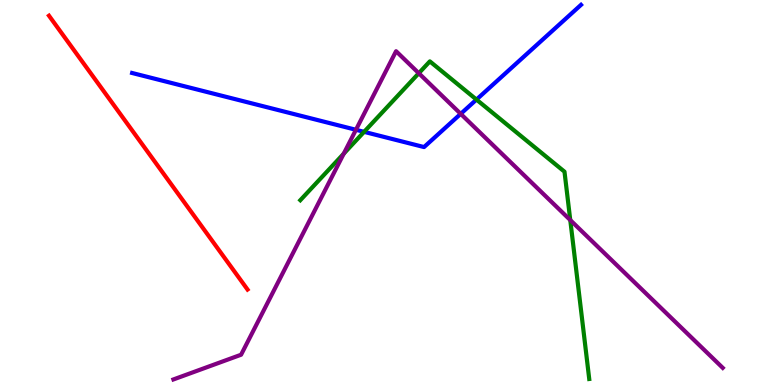[{'lines': ['blue', 'red'], 'intersections': []}, {'lines': ['green', 'red'], 'intersections': []}, {'lines': ['purple', 'red'], 'intersections': []}, {'lines': ['blue', 'green'], 'intersections': [{'x': 4.7, 'y': 6.58}, {'x': 6.15, 'y': 7.41}]}, {'lines': ['blue', 'purple'], 'intersections': [{'x': 4.59, 'y': 6.63}, {'x': 5.94, 'y': 7.04}]}, {'lines': ['green', 'purple'], 'intersections': [{'x': 4.44, 'y': 6.01}, {'x': 5.4, 'y': 8.1}, {'x': 7.36, 'y': 4.28}]}]